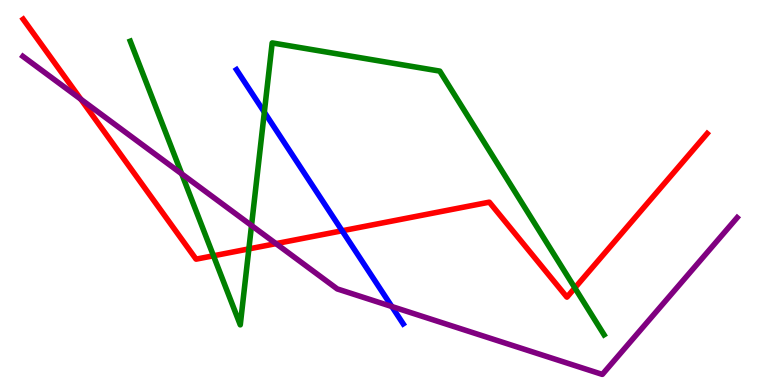[{'lines': ['blue', 'red'], 'intersections': [{'x': 4.41, 'y': 4.01}]}, {'lines': ['green', 'red'], 'intersections': [{'x': 2.75, 'y': 3.36}, {'x': 3.21, 'y': 3.54}, {'x': 7.42, 'y': 2.52}]}, {'lines': ['purple', 'red'], 'intersections': [{'x': 1.04, 'y': 7.42}, {'x': 3.56, 'y': 3.67}]}, {'lines': ['blue', 'green'], 'intersections': [{'x': 3.41, 'y': 7.09}]}, {'lines': ['blue', 'purple'], 'intersections': [{'x': 5.06, 'y': 2.04}]}, {'lines': ['green', 'purple'], 'intersections': [{'x': 2.34, 'y': 5.48}, {'x': 3.25, 'y': 4.14}]}]